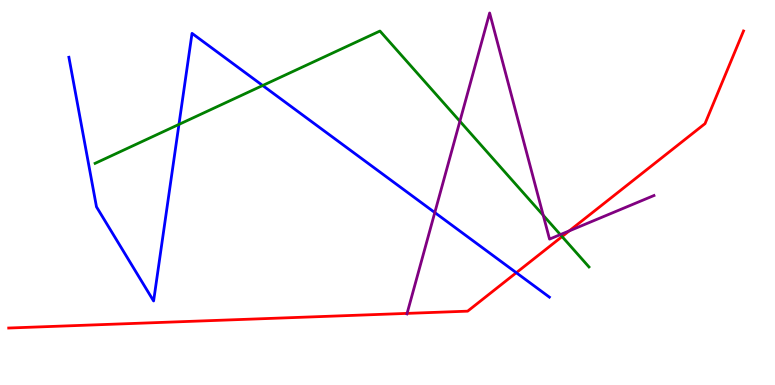[{'lines': ['blue', 'red'], 'intersections': [{'x': 6.66, 'y': 2.92}]}, {'lines': ['green', 'red'], 'intersections': [{'x': 7.25, 'y': 3.86}]}, {'lines': ['purple', 'red'], 'intersections': [{'x': 5.25, 'y': 1.86}, {'x': 7.35, 'y': 4.0}]}, {'lines': ['blue', 'green'], 'intersections': [{'x': 2.31, 'y': 6.77}, {'x': 3.39, 'y': 7.78}]}, {'lines': ['blue', 'purple'], 'intersections': [{'x': 5.61, 'y': 4.48}]}, {'lines': ['green', 'purple'], 'intersections': [{'x': 5.93, 'y': 6.85}, {'x': 7.01, 'y': 4.41}, {'x': 7.23, 'y': 3.91}]}]